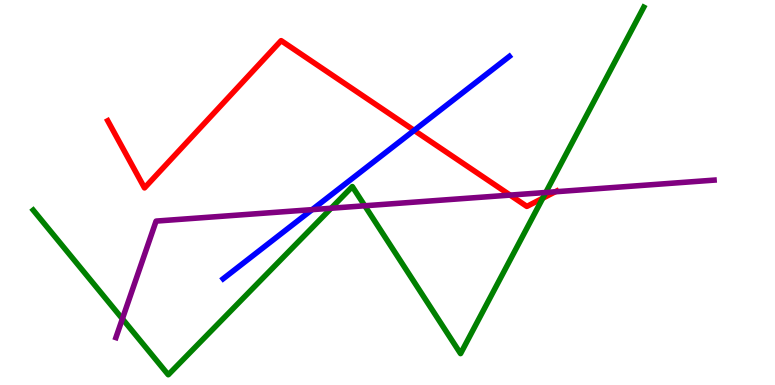[{'lines': ['blue', 'red'], 'intersections': [{'x': 5.34, 'y': 6.61}]}, {'lines': ['green', 'red'], 'intersections': [{'x': 7.0, 'y': 4.85}]}, {'lines': ['purple', 'red'], 'intersections': [{'x': 6.58, 'y': 4.93}, {'x': 7.16, 'y': 5.02}]}, {'lines': ['blue', 'green'], 'intersections': []}, {'lines': ['blue', 'purple'], 'intersections': [{'x': 4.03, 'y': 4.55}]}, {'lines': ['green', 'purple'], 'intersections': [{'x': 1.58, 'y': 1.72}, {'x': 4.27, 'y': 4.59}, {'x': 4.71, 'y': 4.66}, {'x': 7.04, 'y': 5.0}]}]